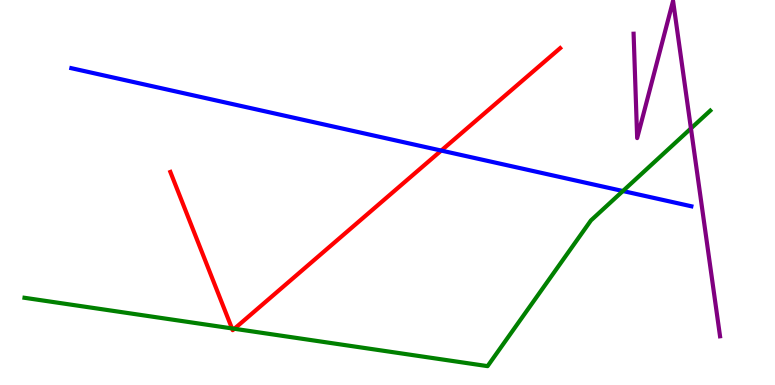[{'lines': ['blue', 'red'], 'intersections': [{'x': 5.69, 'y': 6.09}]}, {'lines': ['green', 'red'], 'intersections': [{'x': 2.99, 'y': 1.47}, {'x': 3.02, 'y': 1.46}]}, {'lines': ['purple', 'red'], 'intersections': []}, {'lines': ['blue', 'green'], 'intersections': [{'x': 8.04, 'y': 5.04}]}, {'lines': ['blue', 'purple'], 'intersections': []}, {'lines': ['green', 'purple'], 'intersections': [{'x': 8.92, 'y': 6.66}]}]